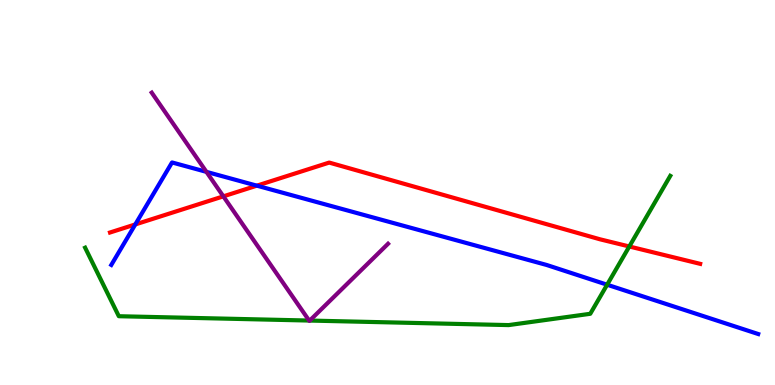[{'lines': ['blue', 'red'], 'intersections': [{'x': 1.75, 'y': 4.17}, {'x': 3.31, 'y': 5.18}]}, {'lines': ['green', 'red'], 'intersections': [{'x': 8.12, 'y': 3.6}]}, {'lines': ['purple', 'red'], 'intersections': [{'x': 2.88, 'y': 4.9}]}, {'lines': ['blue', 'green'], 'intersections': [{'x': 7.83, 'y': 2.6}]}, {'lines': ['blue', 'purple'], 'intersections': [{'x': 2.66, 'y': 5.54}]}, {'lines': ['green', 'purple'], 'intersections': [{'x': 3.99, 'y': 1.67}, {'x': 4.0, 'y': 1.67}]}]